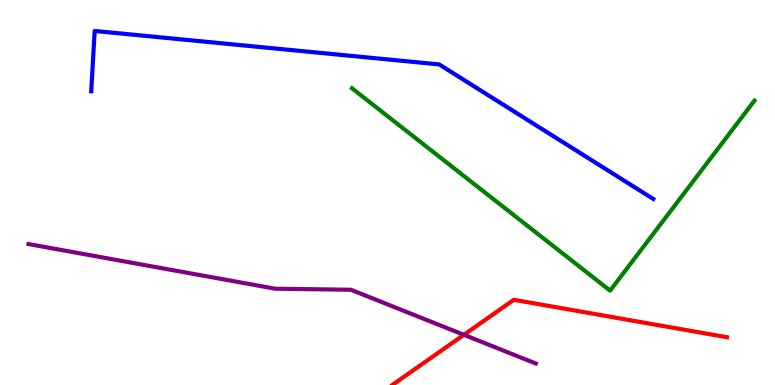[{'lines': ['blue', 'red'], 'intersections': []}, {'lines': ['green', 'red'], 'intersections': []}, {'lines': ['purple', 'red'], 'intersections': [{'x': 5.99, 'y': 1.3}]}, {'lines': ['blue', 'green'], 'intersections': []}, {'lines': ['blue', 'purple'], 'intersections': []}, {'lines': ['green', 'purple'], 'intersections': []}]